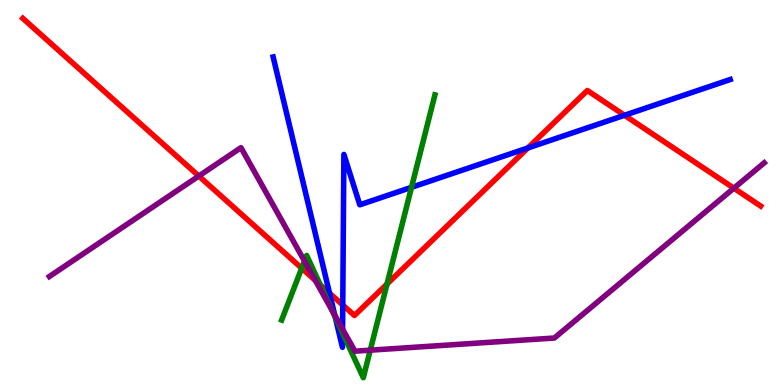[{'lines': ['blue', 'red'], 'intersections': [{'x': 4.25, 'y': 2.39}, {'x': 4.42, 'y': 2.08}, {'x': 6.81, 'y': 6.16}, {'x': 8.06, 'y': 7.01}]}, {'lines': ['green', 'red'], 'intersections': [{'x': 3.89, 'y': 3.03}, {'x': 4.13, 'y': 2.6}, {'x': 4.99, 'y': 2.62}]}, {'lines': ['purple', 'red'], 'intersections': [{'x': 2.57, 'y': 5.43}, {'x': 4.07, 'y': 2.72}, {'x': 9.47, 'y': 5.11}]}, {'lines': ['blue', 'green'], 'intersections': [{'x': 4.33, 'y': 1.76}, {'x': 4.42, 'y': 1.35}, {'x': 5.31, 'y': 5.13}]}, {'lines': ['blue', 'purple'], 'intersections': [{'x': 4.32, 'y': 1.81}, {'x': 4.42, 'y': 1.45}]}, {'lines': ['green', 'purple'], 'intersections': [{'x': 3.93, 'y': 3.22}, {'x': 4.29, 'y': 1.93}, {'x': 4.78, 'y': 0.904}]}]